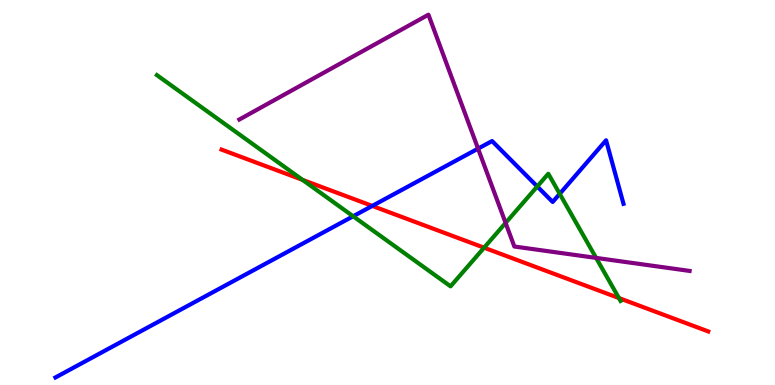[{'lines': ['blue', 'red'], 'intersections': [{'x': 4.8, 'y': 4.65}]}, {'lines': ['green', 'red'], 'intersections': [{'x': 3.9, 'y': 5.33}, {'x': 6.25, 'y': 3.57}, {'x': 7.99, 'y': 2.26}]}, {'lines': ['purple', 'red'], 'intersections': []}, {'lines': ['blue', 'green'], 'intersections': [{'x': 4.56, 'y': 4.38}, {'x': 6.93, 'y': 5.16}, {'x': 7.22, 'y': 4.97}]}, {'lines': ['blue', 'purple'], 'intersections': [{'x': 6.17, 'y': 6.14}]}, {'lines': ['green', 'purple'], 'intersections': [{'x': 6.52, 'y': 4.21}, {'x': 7.69, 'y': 3.3}]}]